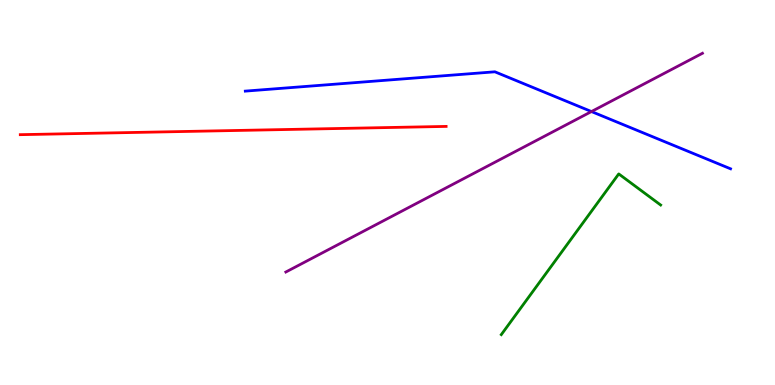[{'lines': ['blue', 'red'], 'intersections': []}, {'lines': ['green', 'red'], 'intersections': []}, {'lines': ['purple', 'red'], 'intersections': []}, {'lines': ['blue', 'green'], 'intersections': []}, {'lines': ['blue', 'purple'], 'intersections': [{'x': 7.63, 'y': 7.1}]}, {'lines': ['green', 'purple'], 'intersections': []}]